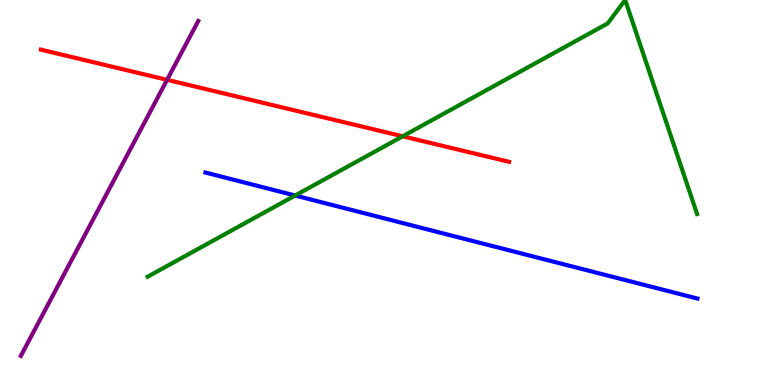[{'lines': ['blue', 'red'], 'intersections': []}, {'lines': ['green', 'red'], 'intersections': [{'x': 5.2, 'y': 6.46}]}, {'lines': ['purple', 'red'], 'intersections': [{'x': 2.16, 'y': 7.93}]}, {'lines': ['blue', 'green'], 'intersections': [{'x': 3.81, 'y': 4.92}]}, {'lines': ['blue', 'purple'], 'intersections': []}, {'lines': ['green', 'purple'], 'intersections': []}]